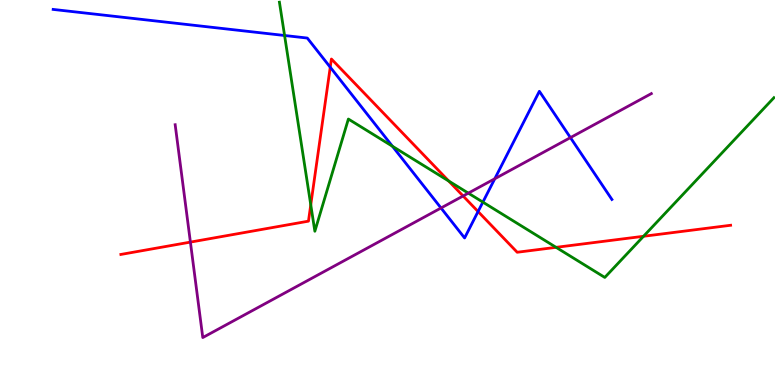[{'lines': ['blue', 'red'], 'intersections': [{'x': 4.26, 'y': 8.25}, {'x': 6.17, 'y': 4.51}]}, {'lines': ['green', 'red'], 'intersections': [{'x': 4.01, 'y': 4.68}, {'x': 5.79, 'y': 5.3}, {'x': 7.18, 'y': 3.58}, {'x': 8.3, 'y': 3.86}]}, {'lines': ['purple', 'red'], 'intersections': [{'x': 2.46, 'y': 3.71}, {'x': 5.98, 'y': 4.91}]}, {'lines': ['blue', 'green'], 'intersections': [{'x': 3.67, 'y': 9.08}, {'x': 5.06, 'y': 6.2}, {'x': 6.23, 'y': 4.75}]}, {'lines': ['blue', 'purple'], 'intersections': [{'x': 5.69, 'y': 4.6}, {'x': 6.38, 'y': 5.36}, {'x': 7.36, 'y': 6.43}]}, {'lines': ['green', 'purple'], 'intersections': [{'x': 6.04, 'y': 4.98}]}]